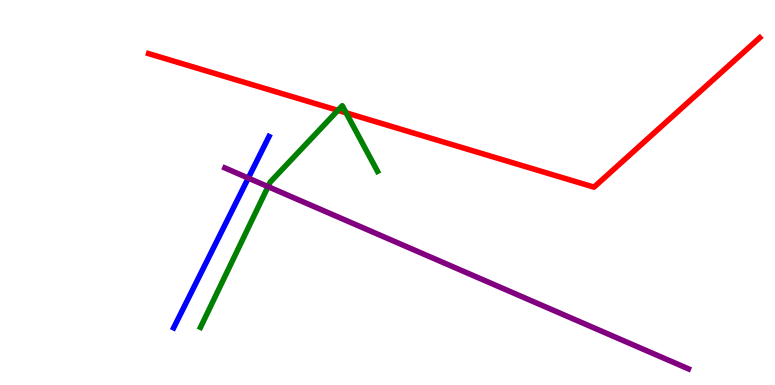[{'lines': ['blue', 'red'], 'intersections': []}, {'lines': ['green', 'red'], 'intersections': [{'x': 4.36, 'y': 7.13}, {'x': 4.47, 'y': 7.07}]}, {'lines': ['purple', 'red'], 'intersections': []}, {'lines': ['blue', 'green'], 'intersections': []}, {'lines': ['blue', 'purple'], 'intersections': [{'x': 3.2, 'y': 5.37}]}, {'lines': ['green', 'purple'], 'intersections': [{'x': 3.46, 'y': 5.15}]}]